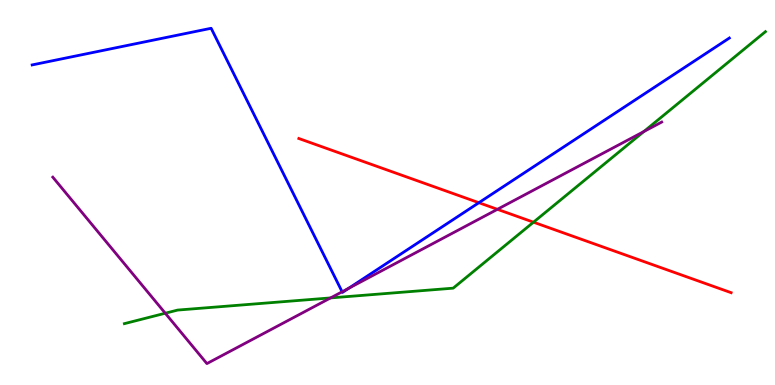[{'lines': ['blue', 'red'], 'intersections': [{'x': 6.18, 'y': 4.73}]}, {'lines': ['green', 'red'], 'intersections': [{'x': 6.88, 'y': 4.23}]}, {'lines': ['purple', 'red'], 'intersections': [{'x': 6.42, 'y': 4.56}]}, {'lines': ['blue', 'green'], 'intersections': []}, {'lines': ['blue', 'purple'], 'intersections': [{'x': 4.41, 'y': 2.42}, {'x': 4.5, 'y': 2.51}]}, {'lines': ['green', 'purple'], 'intersections': [{'x': 2.13, 'y': 1.86}, {'x': 4.27, 'y': 2.26}, {'x': 8.31, 'y': 6.58}]}]